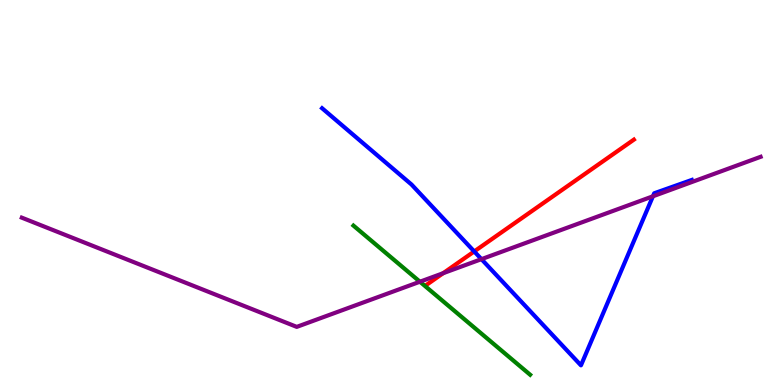[{'lines': ['blue', 'red'], 'intersections': [{'x': 6.12, 'y': 3.47}]}, {'lines': ['green', 'red'], 'intersections': []}, {'lines': ['purple', 'red'], 'intersections': [{'x': 5.72, 'y': 2.9}]}, {'lines': ['blue', 'green'], 'intersections': []}, {'lines': ['blue', 'purple'], 'intersections': [{'x': 6.21, 'y': 3.27}, {'x': 8.42, 'y': 4.9}]}, {'lines': ['green', 'purple'], 'intersections': [{'x': 5.42, 'y': 2.68}]}]